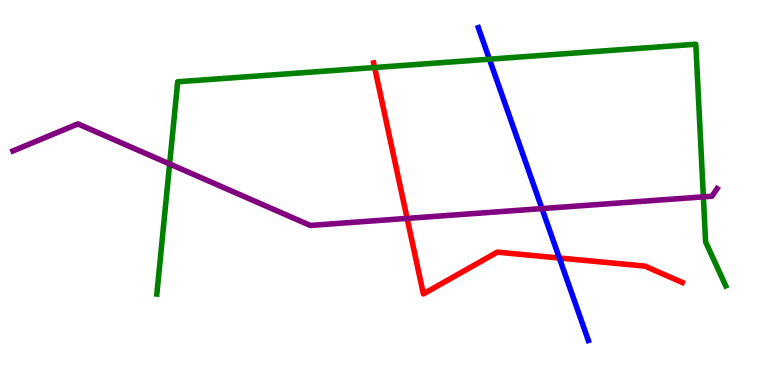[{'lines': ['blue', 'red'], 'intersections': [{'x': 7.22, 'y': 3.3}]}, {'lines': ['green', 'red'], 'intersections': [{'x': 4.83, 'y': 8.25}]}, {'lines': ['purple', 'red'], 'intersections': [{'x': 5.25, 'y': 4.33}]}, {'lines': ['blue', 'green'], 'intersections': [{'x': 6.32, 'y': 8.46}]}, {'lines': ['blue', 'purple'], 'intersections': [{'x': 6.99, 'y': 4.58}]}, {'lines': ['green', 'purple'], 'intersections': [{'x': 2.19, 'y': 5.74}, {'x': 9.08, 'y': 4.89}]}]